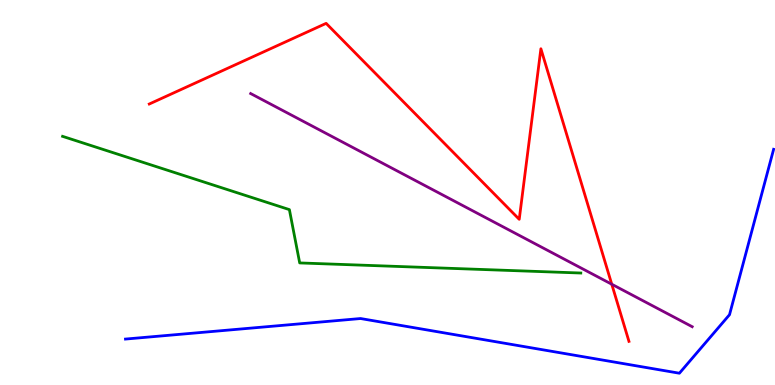[{'lines': ['blue', 'red'], 'intersections': []}, {'lines': ['green', 'red'], 'intersections': []}, {'lines': ['purple', 'red'], 'intersections': [{'x': 7.89, 'y': 2.62}]}, {'lines': ['blue', 'green'], 'intersections': []}, {'lines': ['blue', 'purple'], 'intersections': []}, {'lines': ['green', 'purple'], 'intersections': []}]